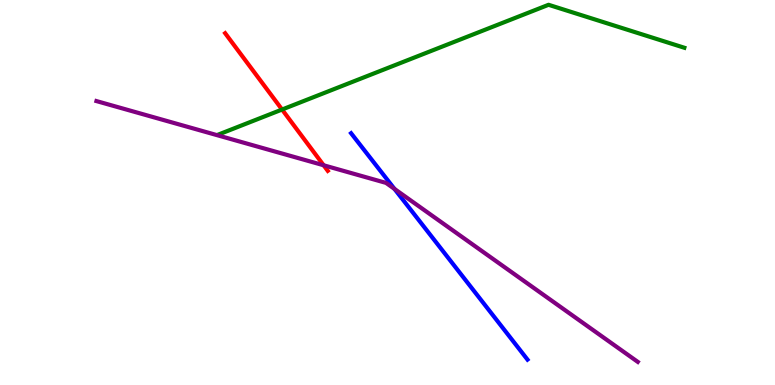[{'lines': ['blue', 'red'], 'intersections': []}, {'lines': ['green', 'red'], 'intersections': [{'x': 3.64, 'y': 7.15}]}, {'lines': ['purple', 'red'], 'intersections': [{'x': 4.18, 'y': 5.71}]}, {'lines': ['blue', 'green'], 'intersections': []}, {'lines': ['blue', 'purple'], 'intersections': [{'x': 5.09, 'y': 5.09}]}, {'lines': ['green', 'purple'], 'intersections': []}]